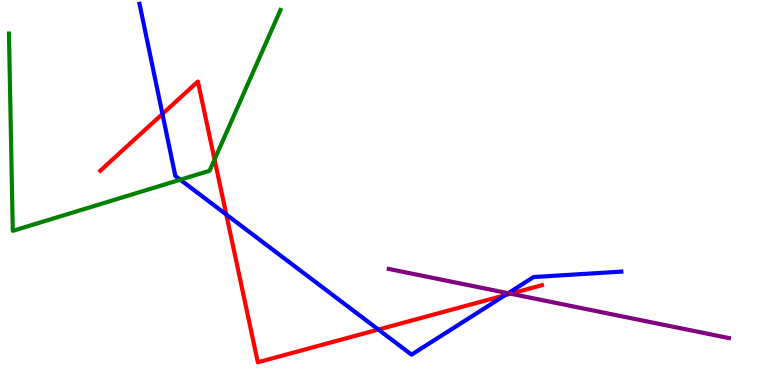[{'lines': ['blue', 'red'], 'intersections': [{'x': 2.1, 'y': 7.04}, {'x': 2.92, 'y': 4.43}, {'x': 4.88, 'y': 1.44}, {'x': 6.52, 'y': 2.33}]}, {'lines': ['green', 'red'], 'intersections': [{'x': 2.77, 'y': 5.86}]}, {'lines': ['purple', 'red'], 'intersections': [{'x': 6.59, 'y': 2.37}]}, {'lines': ['blue', 'green'], 'intersections': [{'x': 2.33, 'y': 5.33}]}, {'lines': ['blue', 'purple'], 'intersections': [{'x': 6.56, 'y': 2.38}]}, {'lines': ['green', 'purple'], 'intersections': []}]